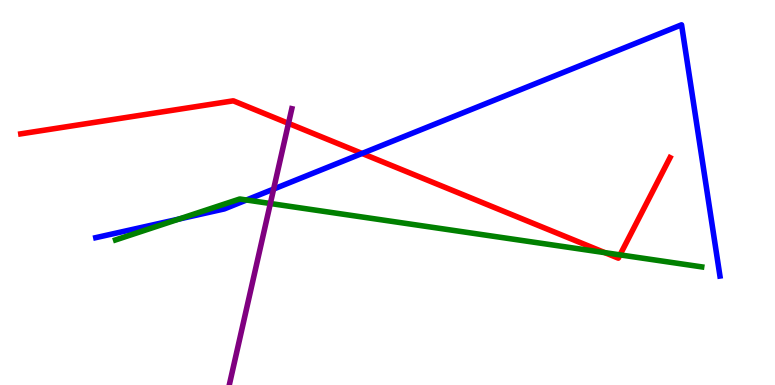[{'lines': ['blue', 'red'], 'intersections': [{'x': 4.67, 'y': 6.01}]}, {'lines': ['green', 'red'], 'intersections': [{'x': 7.8, 'y': 3.44}, {'x': 8.0, 'y': 3.38}]}, {'lines': ['purple', 'red'], 'intersections': [{'x': 3.72, 'y': 6.8}]}, {'lines': ['blue', 'green'], 'intersections': [{'x': 2.31, 'y': 4.31}, {'x': 3.18, 'y': 4.81}]}, {'lines': ['blue', 'purple'], 'intersections': [{'x': 3.53, 'y': 5.09}]}, {'lines': ['green', 'purple'], 'intersections': [{'x': 3.49, 'y': 4.71}]}]